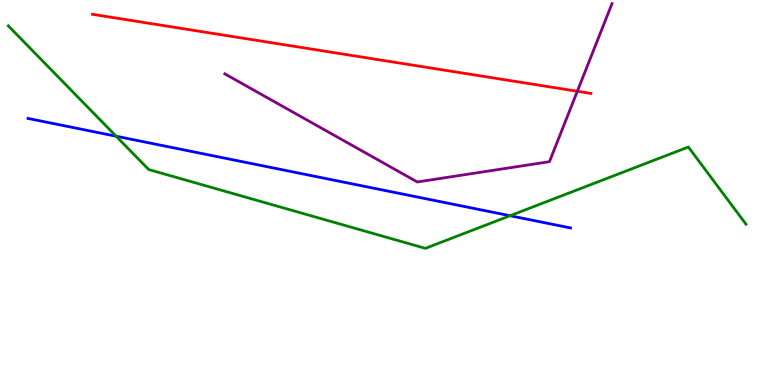[{'lines': ['blue', 'red'], 'intersections': []}, {'lines': ['green', 'red'], 'intersections': []}, {'lines': ['purple', 'red'], 'intersections': [{'x': 7.45, 'y': 7.63}]}, {'lines': ['blue', 'green'], 'intersections': [{'x': 1.5, 'y': 6.46}, {'x': 6.58, 'y': 4.4}]}, {'lines': ['blue', 'purple'], 'intersections': []}, {'lines': ['green', 'purple'], 'intersections': []}]